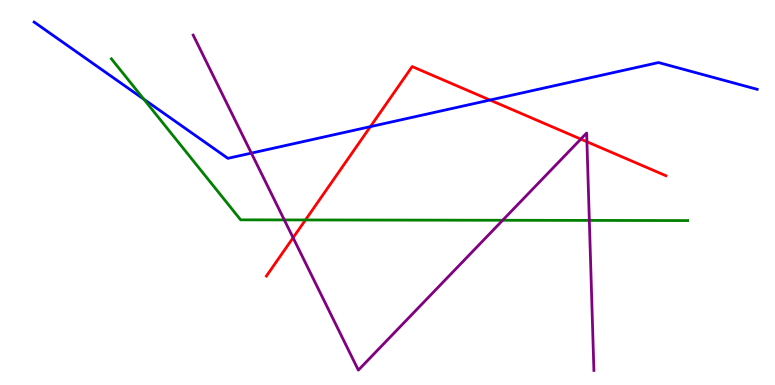[{'lines': ['blue', 'red'], 'intersections': [{'x': 4.78, 'y': 6.71}, {'x': 6.32, 'y': 7.4}]}, {'lines': ['green', 'red'], 'intersections': [{'x': 3.94, 'y': 4.29}]}, {'lines': ['purple', 'red'], 'intersections': [{'x': 3.78, 'y': 3.82}, {'x': 7.49, 'y': 6.39}, {'x': 7.57, 'y': 6.32}]}, {'lines': ['blue', 'green'], 'intersections': [{'x': 1.86, 'y': 7.42}]}, {'lines': ['blue', 'purple'], 'intersections': [{'x': 3.24, 'y': 6.02}]}, {'lines': ['green', 'purple'], 'intersections': [{'x': 3.67, 'y': 4.29}, {'x': 6.49, 'y': 4.28}, {'x': 7.6, 'y': 4.28}]}]